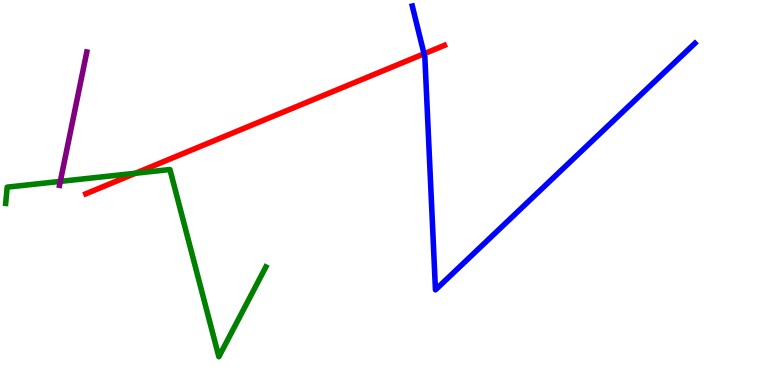[{'lines': ['blue', 'red'], 'intersections': [{'x': 5.47, 'y': 8.6}]}, {'lines': ['green', 'red'], 'intersections': [{'x': 1.75, 'y': 5.5}]}, {'lines': ['purple', 'red'], 'intersections': []}, {'lines': ['blue', 'green'], 'intersections': []}, {'lines': ['blue', 'purple'], 'intersections': []}, {'lines': ['green', 'purple'], 'intersections': [{'x': 0.778, 'y': 5.29}]}]